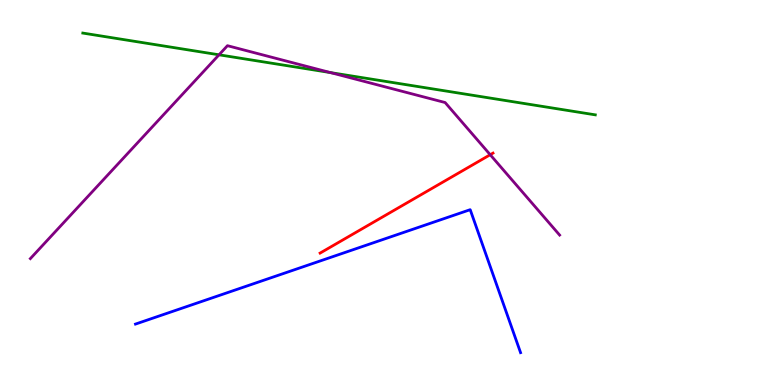[{'lines': ['blue', 'red'], 'intersections': []}, {'lines': ['green', 'red'], 'intersections': []}, {'lines': ['purple', 'red'], 'intersections': [{'x': 6.33, 'y': 5.98}]}, {'lines': ['blue', 'green'], 'intersections': []}, {'lines': ['blue', 'purple'], 'intersections': []}, {'lines': ['green', 'purple'], 'intersections': [{'x': 2.83, 'y': 8.58}, {'x': 4.26, 'y': 8.11}]}]